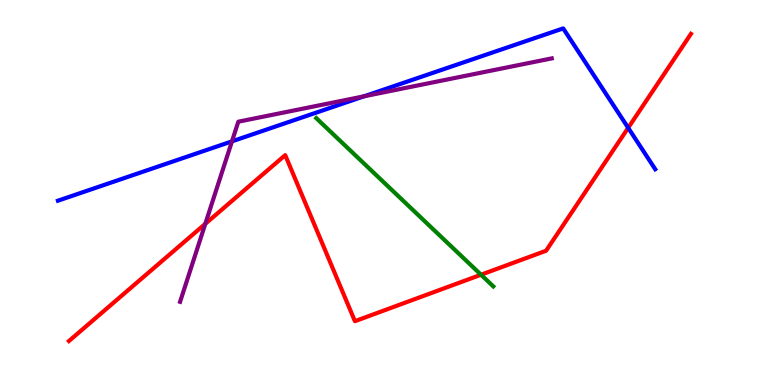[{'lines': ['blue', 'red'], 'intersections': [{'x': 8.11, 'y': 6.68}]}, {'lines': ['green', 'red'], 'intersections': [{'x': 6.21, 'y': 2.86}]}, {'lines': ['purple', 'red'], 'intersections': [{'x': 2.65, 'y': 4.19}]}, {'lines': ['blue', 'green'], 'intersections': []}, {'lines': ['blue', 'purple'], 'intersections': [{'x': 2.99, 'y': 6.33}, {'x': 4.7, 'y': 7.5}]}, {'lines': ['green', 'purple'], 'intersections': []}]